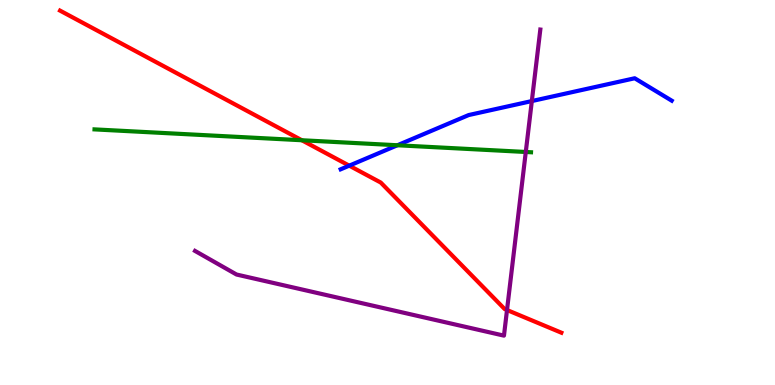[{'lines': ['blue', 'red'], 'intersections': [{'x': 4.51, 'y': 5.7}]}, {'lines': ['green', 'red'], 'intersections': [{'x': 3.89, 'y': 6.36}]}, {'lines': ['purple', 'red'], 'intersections': [{'x': 6.54, 'y': 1.95}]}, {'lines': ['blue', 'green'], 'intersections': [{'x': 5.13, 'y': 6.23}]}, {'lines': ['blue', 'purple'], 'intersections': [{'x': 6.86, 'y': 7.38}]}, {'lines': ['green', 'purple'], 'intersections': [{'x': 6.78, 'y': 6.05}]}]